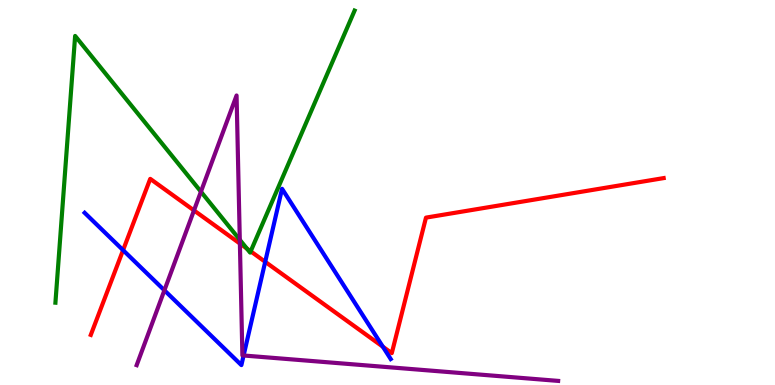[{'lines': ['blue', 'red'], 'intersections': [{'x': 1.59, 'y': 3.5}, {'x': 3.42, 'y': 3.2}, {'x': 4.94, 'y': 0.995}]}, {'lines': ['green', 'red'], 'intersections': [{'x': 3.19, 'y': 3.54}, {'x': 3.23, 'y': 3.47}]}, {'lines': ['purple', 'red'], 'intersections': [{'x': 2.5, 'y': 4.53}, {'x': 3.1, 'y': 3.67}]}, {'lines': ['blue', 'green'], 'intersections': []}, {'lines': ['blue', 'purple'], 'intersections': [{'x': 2.12, 'y': 2.46}, {'x': 3.14, 'y': 0.766}]}, {'lines': ['green', 'purple'], 'intersections': [{'x': 2.59, 'y': 5.02}, {'x': 3.09, 'y': 3.77}]}]